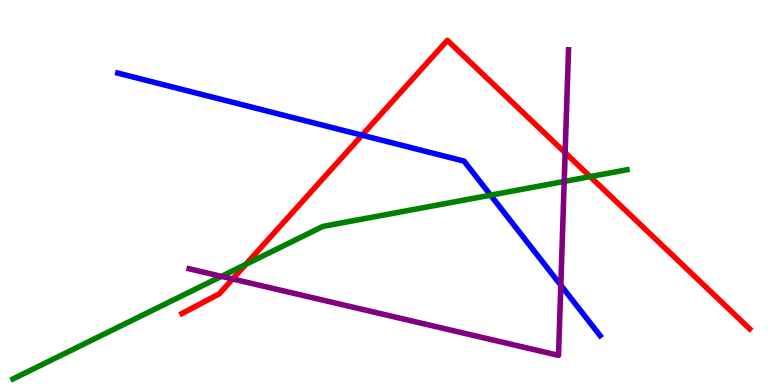[{'lines': ['blue', 'red'], 'intersections': [{'x': 4.67, 'y': 6.49}]}, {'lines': ['green', 'red'], 'intersections': [{'x': 3.17, 'y': 3.13}, {'x': 7.61, 'y': 5.41}]}, {'lines': ['purple', 'red'], 'intersections': [{'x': 3.0, 'y': 2.75}, {'x': 7.29, 'y': 6.03}]}, {'lines': ['blue', 'green'], 'intersections': [{'x': 6.33, 'y': 4.93}]}, {'lines': ['blue', 'purple'], 'intersections': [{'x': 7.24, 'y': 2.59}]}, {'lines': ['green', 'purple'], 'intersections': [{'x': 2.86, 'y': 2.82}, {'x': 7.28, 'y': 5.29}]}]